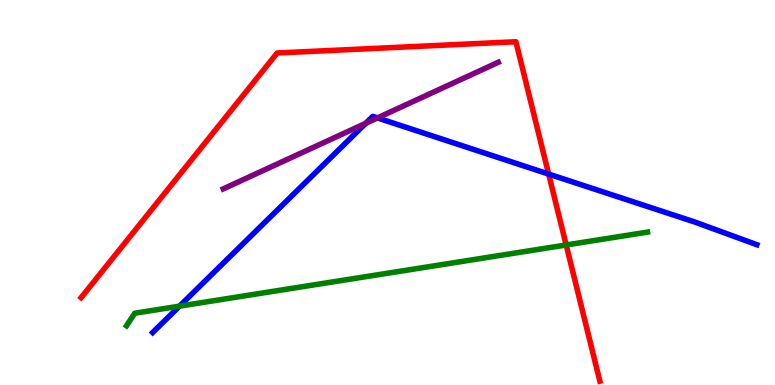[{'lines': ['blue', 'red'], 'intersections': [{'x': 7.08, 'y': 5.48}]}, {'lines': ['green', 'red'], 'intersections': [{'x': 7.31, 'y': 3.64}]}, {'lines': ['purple', 'red'], 'intersections': []}, {'lines': ['blue', 'green'], 'intersections': [{'x': 2.32, 'y': 2.05}]}, {'lines': ['blue', 'purple'], 'intersections': [{'x': 4.72, 'y': 6.8}, {'x': 4.87, 'y': 6.94}]}, {'lines': ['green', 'purple'], 'intersections': []}]